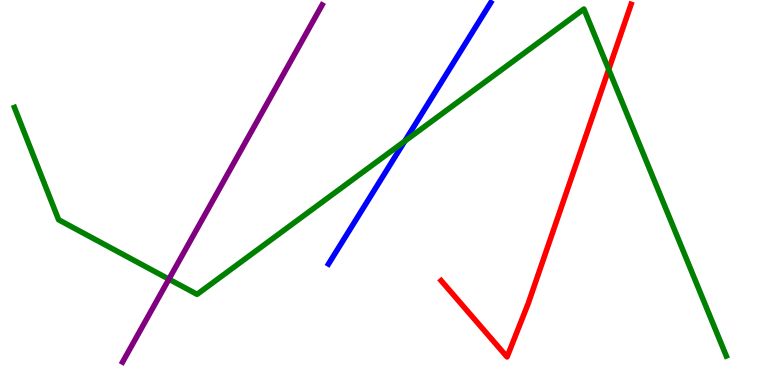[{'lines': ['blue', 'red'], 'intersections': []}, {'lines': ['green', 'red'], 'intersections': [{'x': 7.85, 'y': 8.2}]}, {'lines': ['purple', 'red'], 'intersections': []}, {'lines': ['blue', 'green'], 'intersections': [{'x': 5.22, 'y': 6.33}]}, {'lines': ['blue', 'purple'], 'intersections': []}, {'lines': ['green', 'purple'], 'intersections': [{'x': 2.18, 'y': 2.75}]}]